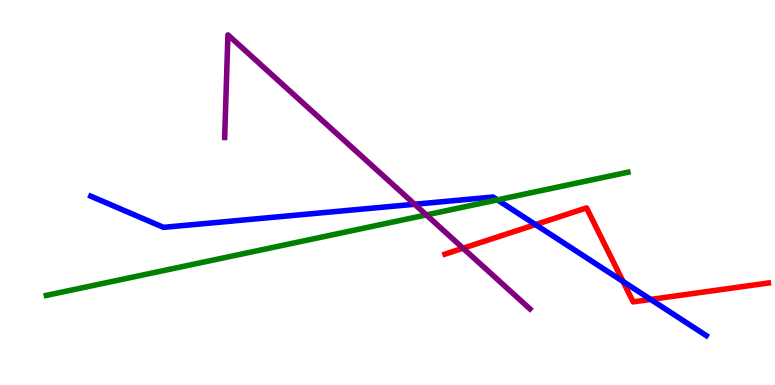[{'lines': ['blue', 'red'], 'intersections': [{'x': 6.91, 'y': 4.17}, {'x': 8.04, 'y': 2.69}, {'x': 8.4, 'y': 2.22}]}, {'lines': ['green', 'red'], 'intersections': []}, {'lines': ['purple', 'red'], 'intersections': [{'x': 5.98, 'y': 3.55}]}, {'lines': ['blue', 'green'], 'intersections': [{'x': 6.42, 'y': 4.81}]}, {'lines': ['blue', 'purple'], 'intersections': [{'x': 5.35, 'y': 4.69}]}, {'lines': ['green', 'purple'], 'intersections': [{'x': 5.5, 'y': 4.42}]}]